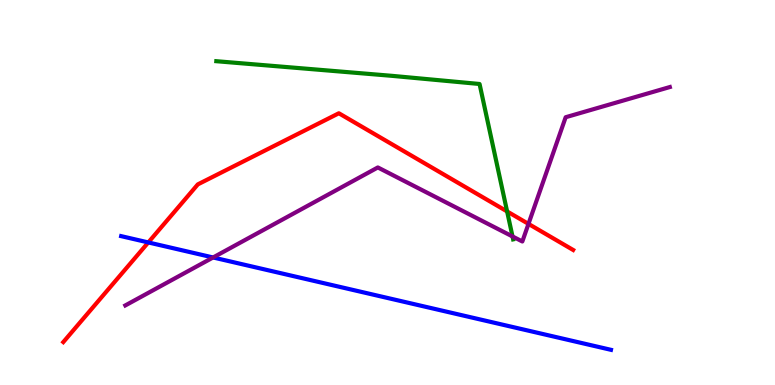[{'lines': ['blue', 'red'], 'intersections': [{'x': 1.91, 'y': 3.7}]}, {'lines': ['green', 'red'], 'intersections': [{'x': 6.54, 'y': 4.51}]}, {'lines': ['purple', 'red'], 'intersections': [{'x': 6.82, 'y': 4.18}]}, {'lines': ['blue', 'green'], 'intersections': []}, {'lines': ['blue', 'purple'], 'intersections': [{'x': 2.75, 'y': 3.31}]}, {'lines': ['green', 'purple'], 'intersections': [{'x': 6.61, 'y': 3.86}]}]